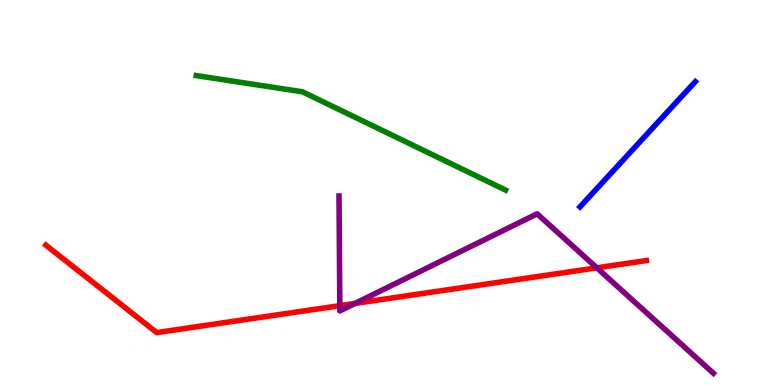[{'lines': ['blue', 'red'], 'intersections': []}, {'lines': ['green', 'red'], 'intersections': []}, {'lines': ['purple', 'red'], 'intersections': [{'x': 4.38, 'y': 2.06}, {'x': 4.58, 'y': 2.12}, {'x': 7.7, 'y': 3.04}]}, {'lines': ['blue', 'green'], 'intersections': []}, {'lines': ['blue', 'purple'], 'intersections': []}, {'lines': ['green', 'purple'], 'intersections': []}]